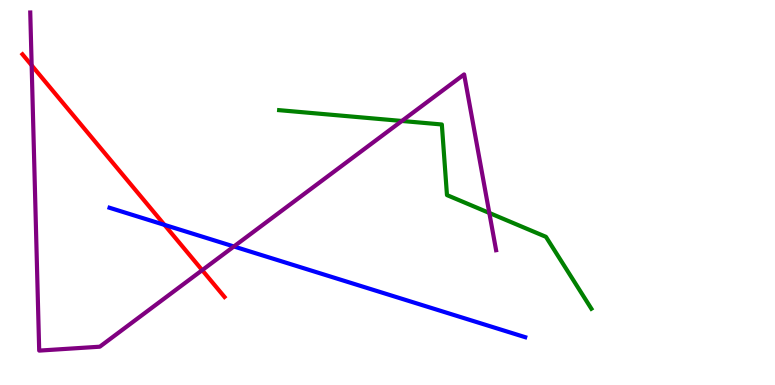[{'lines': ['blue', 'red'], 'intersections': [{'x': 2.12, 'y': 4.16}]}, {'lines': ['green', 'red'], 'intersections': []}, {'lines': ['purple', 'red'], 'intersections': [{'x': 0.408, 'y': 8.3}, {'x': 2.61, 'y': 2.98}]}, {'lines': ['blue', 'green'], 'intersections': []}, {'lines': ['blue', 'purple'], 'intersections': [{'x': 3.02, 'y': 3.6}]}, {'lines': ['green', 'purple'], 'intersections': [{'x': 5.19, 'y': 6.86}, {'x': 6.31, 'y': 4.47}]}]